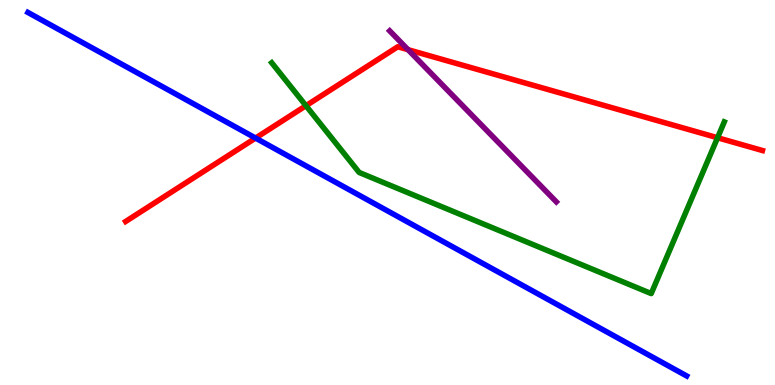[{'lines': ['blue', 'red'], 'intersections': [{'x': 3.3, 'y': 6.41}]}, {'lines': ['green', 'red'], 'intersections': [{'x': 3.95, 'y': 7.25}, {'x': 9.26, 'y': 6.42}]}, {'lines': ['purple', 'red'], 'intersections': [{'x': 5.26, 'y': 8.71}]}, {'lines': ['blue', 'green'], 'intersections': []}, {'lines': ['blue', 'purple'], 'intersections': []}, {'lines': ['green', 'purple'], 'intersections': []}]